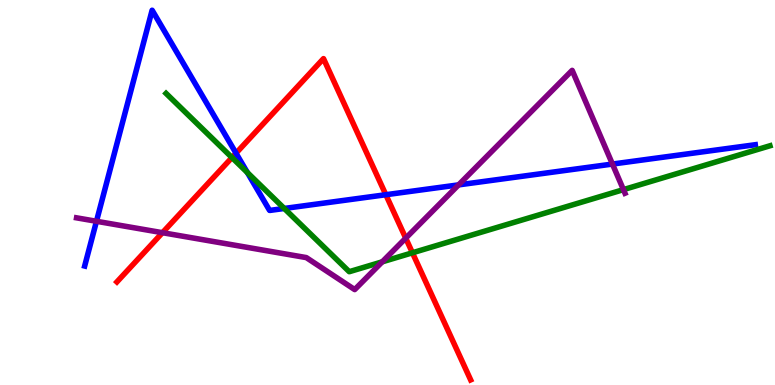[{'lines': ['blue', 'red'], 'intersections': [{'x': 3.05, 'y': 6.02}, {'x': 4.98, 'y': 4.94}]}, {'lines': ['green', 'red'], 'intersections': [{'x': 2.99, 'y': 5.91}, {'x': 5.32, 'y': 3.43}]}, {'lines': ['purple', 'red'], 'intersections': [{'x': 2.1, 'y': 3.96}, {'x': 5.24, 'y': 3.81}]}, {'lines': ['blue', 'green'], 'intersections': [{'x': 3.19, 'y': 5.52}, {'x': 3.67, 'y': 4.59}]}, {'lines': ['blue', 'purple'], 'intersections': [{'x': 1.24, 'y': 4.25}, {'x': 5.92, 'y': 5.2}, {'x': 7.9, 'y': 5.74}]}, {'lines': ['green', 'purple'], 'intersections': [{'x': 4.93, 'y': 3.2}, {'x': 8.04, 'y': 5.07}]}]